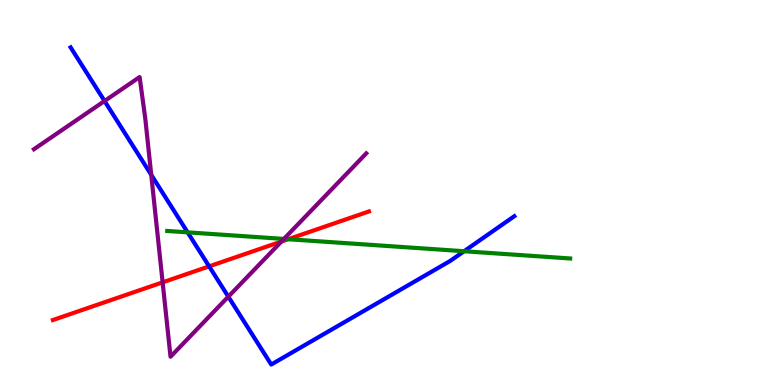[{'lines': ['blue', 'red'], 'intersections': [{'x': 2.7, 'y': 3.08}]}, {'lines': ['green', 'red'], 'intersections': [{'x': 3.72, 'y': 3.79}]}, {'lines': ['purple', 'red'], 'intersections': [{'x': 2.1, 'y': 2.67}, {'x': 3.63, 'y': 3.73}]}, {'lines': ['blue', 'green'], 'intersections': [{'x': 2.42, 'y': 3.96}, {'x': 5.99, 'y': 3.47}]}, {'lines': ['blue', 'purple'], 'intersections': [{'x': 1.35, 'y': 7.38}, {'x': 1.95, 'y': 5.46}, {'x': 2.95, 'y': 2.29}]}, {'lines': ['green', 'purple'], 'intersections': [{'x': 3.66, 'y': 3.79}]}]